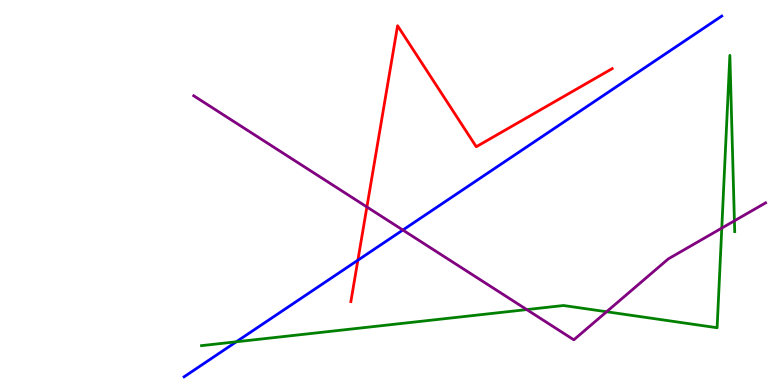[{'lines': ['blue', 'red'], 'intersections': [{'x': 4.62, 'y': 3.24}]}, {'lines': ['green', 'red'], 'intersections': []}, {'lines': ['purple', 'red'], 'intersections': [{'x': 4.73, 'y': 4.62}]}, {'lines': ['blue', 'green'], 'intersections': [{'x': 3.05, 'y': 1.12}]}, {'lines': ['blue', 'purple'], 'intersections': [{'x': 5.2, 'y': 4.02}]}, {'lines': ['green', 'purple'], 'intersections': [{'x': 6.8, 'y': 1.96}, {'x': 7.83, 'y': 1.9}, {'x': 9.31, 'y': 4.08}, {'x': 9.48, 'y': 4.26}]}]